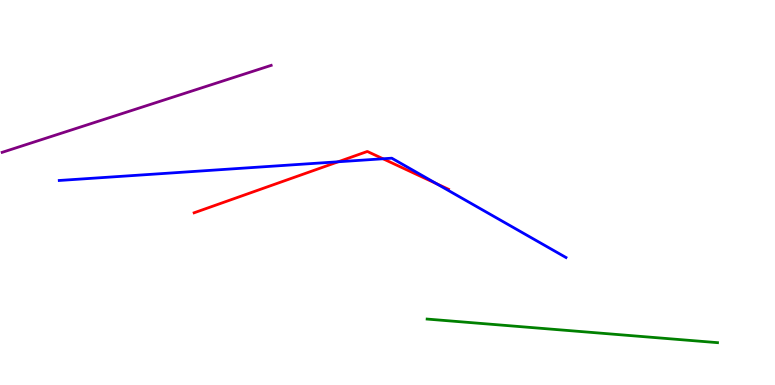[{'lines': ['blue', 'red'], 'intersections': [{'x': 4.36, 'y': 5.8}, {'x': 4.94, 'y': 5.88}, {'x': 5.63, 'y': 5.23}]}, {'lines': ['green', 'red'], 'intersections': []}, {'lines': ['purple', 'red'], 'intersections': []}, {'lines': ['blue', 'green'], 'intersections': []}, {'lines': ['blue', 'purple'], 'intersections': []}, {'lines': ['green', 'purple'], 'intersections': []}]